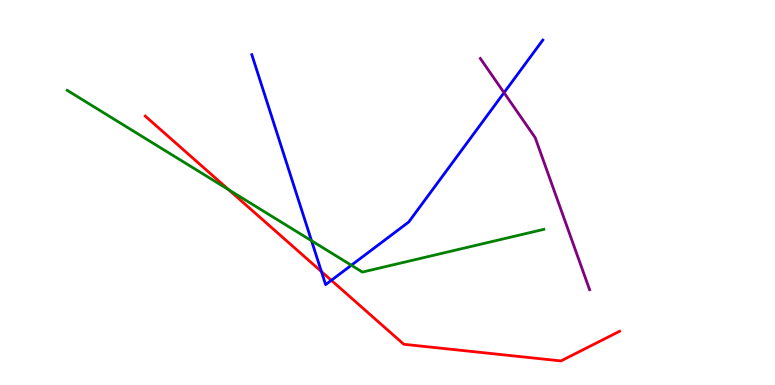[{'lines': ['blue', 'red'], 'intersections': [{'x': 4.15, 'y': 2.95}, {'x': 4.28, 'y': 2.72}]}, {'lines': ['green', 'red'], 'intersections': [{'x': 2.95, 'y': 5.07}]}, {'lines': ['purple', 'red'], 'intersections': []}, {'lines': ['blue', 'green'], 'intersections': [{'x': 4.02, 'y': 3.75}, {'x': 4.53, 'y': 3.11}]}, {'lines': ['blue', 'purple'], 'intersections': [{'x': 6.5, 'y': 7.59}]}, {'lines': ['green', 'purple'], 'intersections': []}]